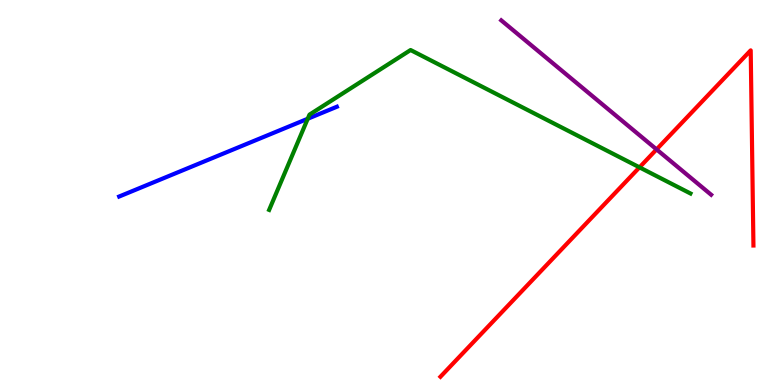[{'lines': ['blue', 'red'], 'intersections': []}, {'lines': ['green', 'red'], 'intersections': [{'x': 8.25, 'y': 5.65}]}, {'lines': ['purple', 'red'], 'intersections': [{'x': 8.47, 'y': 6.12}]}, {'lines': ['blue', 'green'], 'intersections': [{'x': 3.97, 'y': 6.92}]}, {'lines': ['blue', 'purple'], 'intersections': []}, {'lines': ['green', 'purple'], 'intersections': []}]